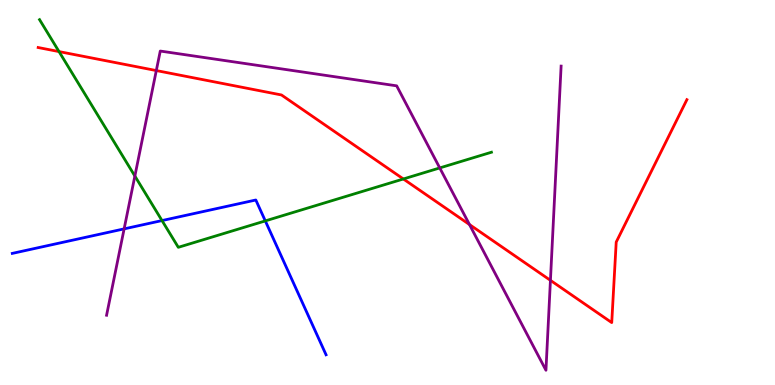[{'lines': ['blue', 'red'], 'intersections': []}, {'lines': ['green', 'red'], 'intersections': [{'x': 0.762, 'y': 8.66}, {'x': 5.2, 'y': 5.35}]}, {'lines': ['purple', 'red'], 'intersections': [{'x': 2.02, 'y': 8.17}, {'x': 6.06, 'y': 4.17}, {'x': 7.1, 'y': 2.72}]}, {'lines': ['blue', 'green'], 'intersections': [{'x': 2.09, 'y': 4.27}, {'x': 3.42, 'y': 4.26}]}, {'lines': ['blue', 'purple'], 'intersections': [{'x': 1.6, 'y': 4.06}]}, {'lines': ['green', 'purple'], 'intersections': [{'x': 1.74, 'y': 5.43}, {'x': 5.67, 'y': 5.64}]}]